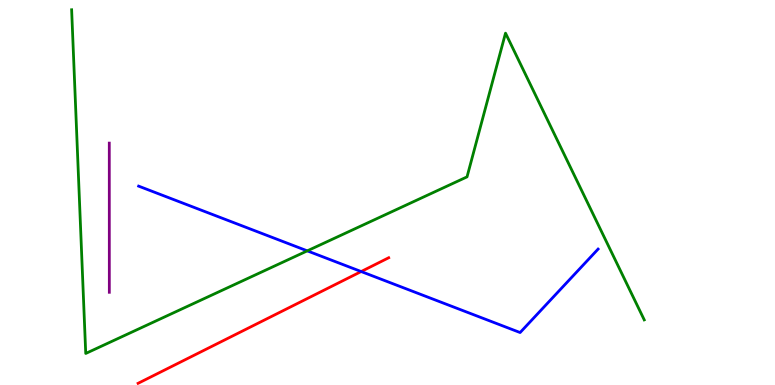[{'lines': ['blue', 'red'], 'intersections': [{'x': 4.66, 'y': 2.95}]}, {'lines': ['green', 'red'], 'intersections': []}, {'lines': ['purple', 'red'], 'intersections': []}, {'lines': ['blue', 'green'], 'intersections': [{'x': 3.96, 'y': 3.48}]}, {'lines': ['blue', 'purple'], 'intersections': []}, {'lines': ['green', 'purple'], 'intersections': []}]